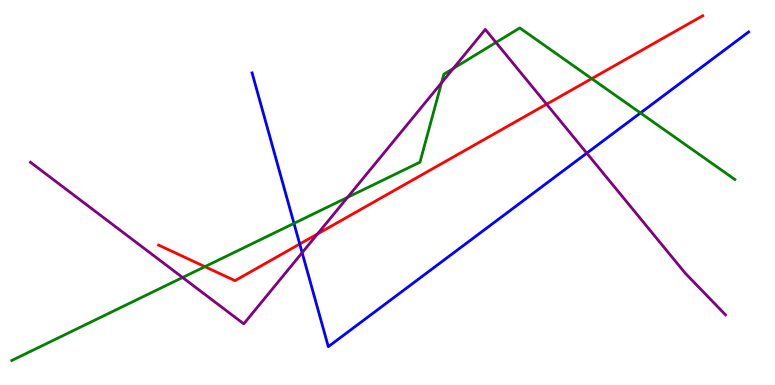[{'lines': ['blue', 'red'], 'intersections': [{'x': 3.87, 'y': 3.66}]}, {'lines': ['green', 'red'], 'intersections': [{'x': 2.64, 'y': 3.07}, {'x': 7.64, 'y': 7.96}]}, {'lines': ['purple', 'red'], 'intersections': [{'x': 4.1, 'y': 3.92}, {'x': 7.05, 'y': 7.29}]}, {'lines': ['blue', 'green'], 'intersections': [{'x': 3.79, 'y': 4.2}, {'x': 8.26, 'y': 7.07}]}, {'lines': ['blue', 'purple'], 'intersections': [{'x': 3.9, 'y': 3.44}, {'x': 7.57, 'y': 6.02}]}, {'lines': ['green', 'purple'], 'intersections': [{'x': 2.36, 'y': 2.79}, {'x': 4.48, 'y': 4.87}, {'x': 5.7, 'y': 7.85}, {'x': 5.85, 'y': 8.22}, {'x': 6.4, 'y': 8.9}]}]